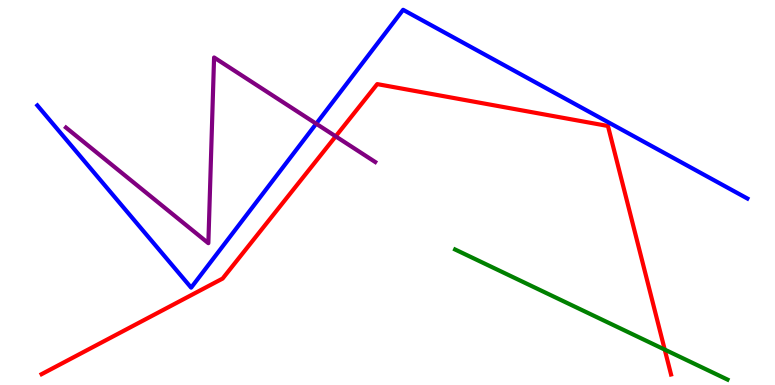[{'lines': ['blue', 'red'], 'intersections': []}, {'lines': ['green', 'red'], 'intersections': [{'x': 8.58, 'y': 0.919}]}, {'lines': ['purple', 'red'], 'intersections': [{'x': 4.33, 'y': 6.46}]}, {'lines': ['blue', 'green'], 'intersections': []}, {'lines': ['blue', 'purple'], 'intersections': [{'x': 4.08, 'y': 6.79}]}, {'lines': ['green', 'purple'], 'intersections': []}]